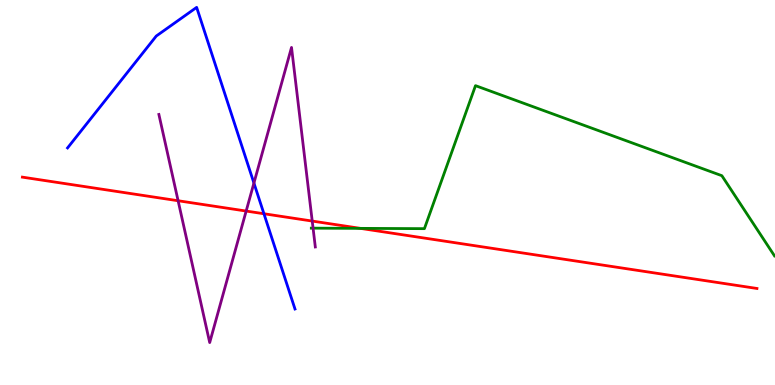[{'lines': ['blue', 'red'], 'intersections': [{'x': 3.41, 'y': 4.45}]}, {'lines': ['green', 'red'], 'intersections': [{'x': 4.65, 'y': 4.07}]}, {'lines': ['purple', 'red'], 'intersections': [{'x': 2.3, 'y': 4.79}, {'x': 3.18, 'y': 4.52}, {'x': 4.03, 'y': 4.26}]}, {'lines': ['blue', 'green'], 'intersections': []}, {'lines': ['blue', 'purple'], 'intersections': [{'x': 3.28, 'y': 5.25}]}, {'lines': ['green', 'purple'], 'intersections': [{'x': 4.04, 'y': 4.07}]}]